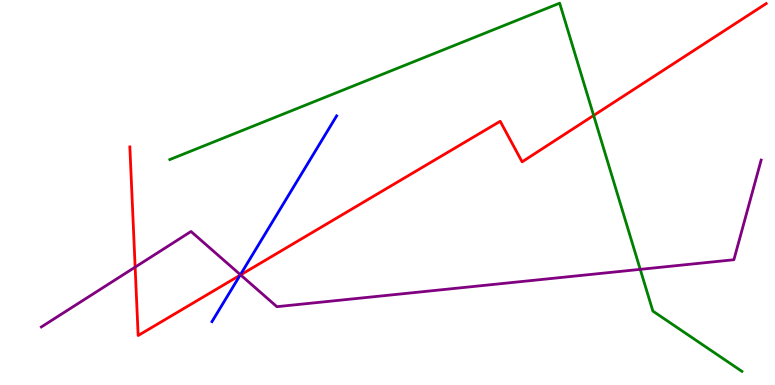[{'lines': ['blue', 'red'], 'intersections': [{'x': 3.1, 'y': 2.85}]}, {'lines': ['green', 'red'], 'intersections': [{'x': 7.66, 'y': 7.0}]}, {'lines': ['purple', 'red'], 'intersections': [{'x': 1.74, 'y': 3.06}, {'x': 3.1, 'y': 2.86}]}, {'lines': ['blue', 'green'], 'intersections': []}, {'lines': ['blue', 'purple'], 'intersections': [{'x': 3.1, 'y': 2.86}]}, {'lines': ['green', 'purple'], 'intersections': [{'x': 8.26, 'y': 3.0}]}]